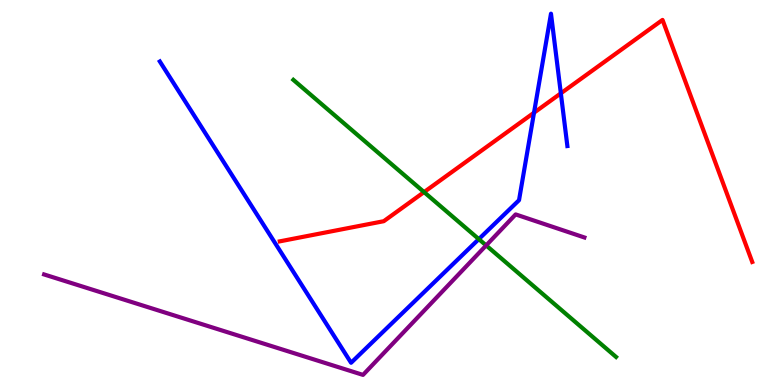[{'lines': ['blue', 'red'], 'intersections': [{'x': 6.89, 'y': 7.07}, {'x': 7.24, 'y': 7.58}]}, {'lines': ['green', 'red'], 'intersections': [{'x': 5.47, 'y': 5.01}]}, {'lines': ['purple', 'red'], 'intersections': []}, {'lines': ['blue', 'green'], 'intersections': [{'x': 6.18, 'y': 3.79}]}, {'lines': ['blue', 'purple'], 'intersections': []}, {'lines': ['green', 'purple'], 'intersections': [{'x': 6.27, 'y': 3.63}]}]